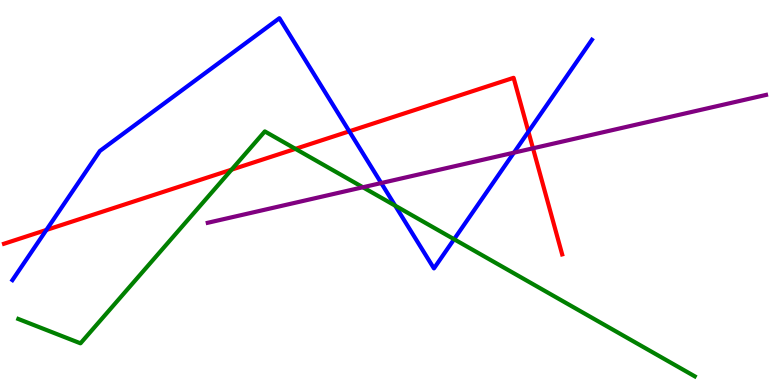[{'lines': ['blue', 'red'], 'intersections': [{'x': 0.599, 'y': 4.03}, {'x': 4.51, 'y': 6.59}, {'x': 6.82, 'y': 6.58}]}, {'lines': ['green', 'red'], 'intersections': [{'x': 2.99, 'y': 5.59}, {'x': 3.81, 'y': 6.13}]}, {'lines': ['purple', 'red'], 'intersections': [{'x': 6.88, 'y': 6.15}]}, {'lines': ['blue', 'green'], 'intersections': [{'x': 5.1, 'y': 4.66}, {'x': 5.86, 'y': 3.79}]}, {'lines': ['blue', 'purple'], 'intersections': [{'x': 4.92, 'y': 5.25}, {'x': 6.63, 'y': 6.03}]}, {'lines': ['green', 'purple'], 'intersections': [{'x': 4.68, 'y': 5.14}]}]